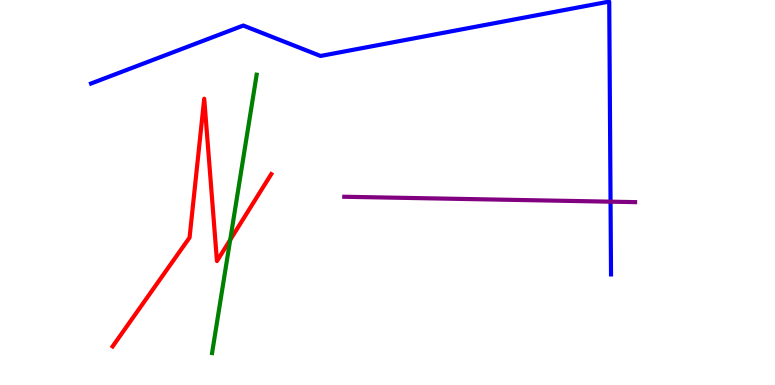[{'lines': ['blue', 'red'], 'intersections': []}, {'lines': ['green', 'red'], 'intersections': [{'x': 2.97, 'y': 3.77}]}, {'lines': ['purple', 'red'], 'intersections': []}, {'lines': ['blue', 'green'], 'intersections': []}, {'lines': ['blue', 'purple'], 'intersections': [{'x': 7.88, 'y': 4.76}]}, {'lines': ['green', 'purple'], 'intersections': []}]